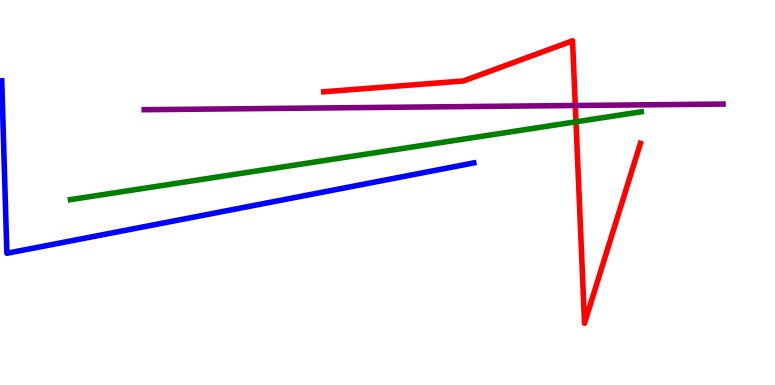[{'lines': ['blue', 'red'], 'intersections': []}, {'lines': ['green', 'red'], 'intersections': [{'x': 7.43, 'y': 6.84}]}, {'lines': ['purple', 'red'], 'intersections': [{'x': 7.42, 'y': 7.26}]}, {'lines': ['blue', 'green'], 'intersections': []}, {'lines': ['blue', 'purple'], 'intersections': []}, {'lines': ['green', 'purple'], 'intersections': []}]